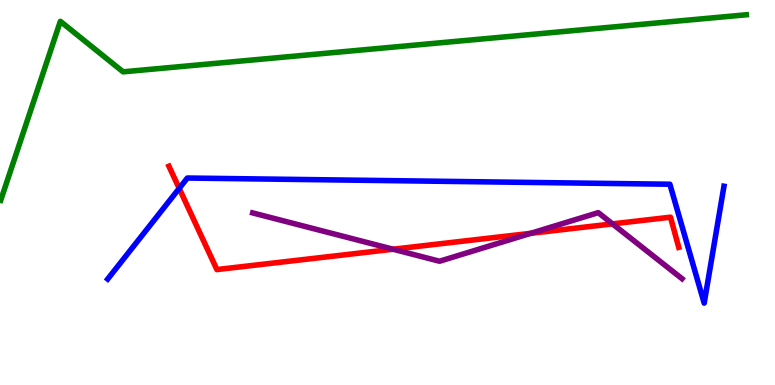[{'lines': ['blue', 'red'], 'intersections': [{'x': 2.31, 'y': 5.11}]}, {'lines': ['green', 'red'], 'intersections': []}, {'lines': ['purple', 'red'], 'intersections': [{'x': 5.07, 'y': 3.53}, {'x': 6.85, 'y': 3.94}, {'x': 7.9, 'y': 4.19}]}, {'lines': ['blue', 'green'], 'intersections': []}, {'lines': ['blue', 'purple'], 'intersections': []}, {'lines': ['green', 'purple'], 'intersections': []}]